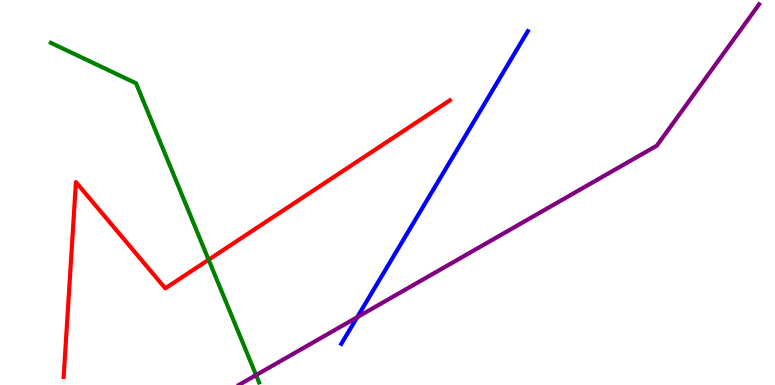[{'lines': ['blue', 'red'], 'intersections': []}, {'lines': ['green', 'red'], 'intersections': [{'x': 2.69, 'y': 3.25}]}, {'lines': ['purple', 'red'], 'intersections': []}, {'lines': ['blue', 'green'], 'intersections': []}, {'lines': ['blue', 'purple'], 'intersections': [{'x': 4.61, 'y': 1.76}]}, {'lines': ['green', 'purple'], 'intersections': [{'x': 3.3, 'y': 0.257}]}]